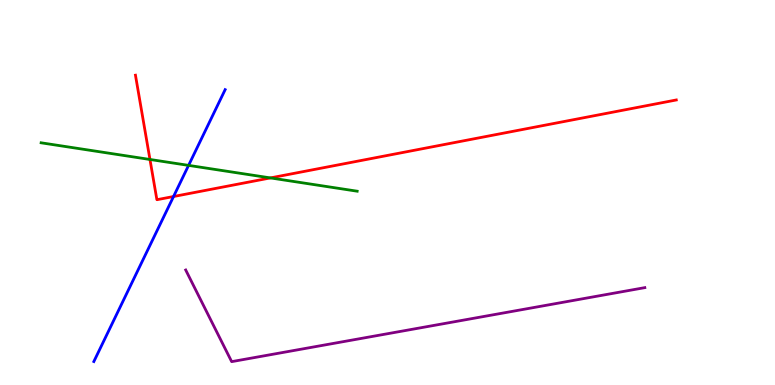[{'lines': ['blue', 'red'], 'intersections': [{'x': 2.24, 'y': 4.9}]}, {'lines': ['green', 'red'], 'intersections': [{'x': 1.94, 'y': 5.86}, {'x': 3.49, 'y': 5.38}]}, {'lines': ['purple', 'red'], 'intersections': []}, {'lines': ['blue', 'green'], 'intersections': [{'x': 2.43, 'y': 5.7}]}, {'lines': ['blue', 'purple'], 'intersections': []}, {'lines': ['green', 'purple'], 'intersections': []}]